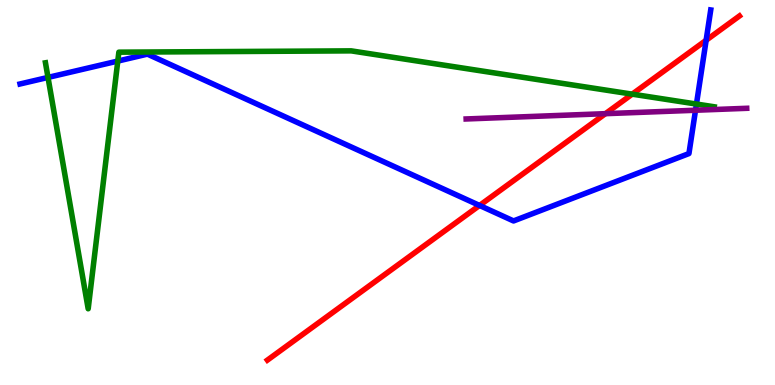[{'lines': ['blue', 'red'], 'intersections': [{'x': 6.19, 'y': 4.66}, {'x': 9.11, 'y': 8.95}]}, {'lines': ['green', 'red'], 'intersections': [{'x': 8.16, 'y': 7.55}]}, {'lines': ['purple', 'red'], 'intersections': [{'x': 7.81, 'y': 7.05}]}, {'lines': ['blue', 'green'], 'intersections': [{'x': 0.619, 'y': 7.99}, {'x': 1.52, 'y': 8.41}, {'x': 8.99, 'y': 7.3}]}, {'lines': ['blue', 'purple'], 'intersections': [{'x': 8.97, 'y': 7.14}]}, {'lines': ['green', 'purple'], 'intersections': []}]